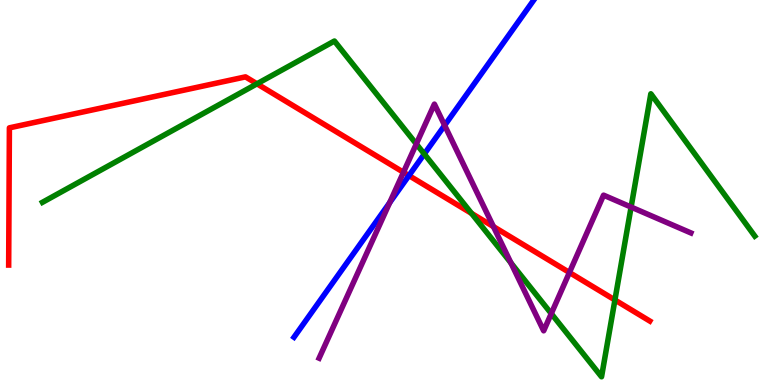[{'lines': ['blue', 'red'], 'intersections': [{'x': 5.28, 'y': 5.44}]}, {'lines': ['green', 'red'], 'intersections': [{'x': 3.32, 'y': 7.82}, {'x': 6.08, 'y': 4.46}, {'x': 7.93, 'y': 2.21}]}, {'lines': ['purple', 'red'], 'intersections': [{'x': 5.21, 'y': 5.53}, {'x': 6.37, 'y': 4.11}, {'x': 7.35, 'y': 2.92}]}, {'lines': ['blue', 'green'], 'intersections': [{'x': 5.47, 'y': 6.0}]}, {'lines': ['blue', 'purple'], 'intersections': [{'x': 5.03, 'y': 4.74}, {'x': 5.74, 'y': 6.74}]}, {'lines': ['green', 'purple'], 'intersections': [{'x': 5.37, 'y': 6.26}, {'x': 6.59, 'y': 3.17}, {'x': 7.11, 'y': 1.85}, {'x': 8.14, 'y': 4.62}]}]